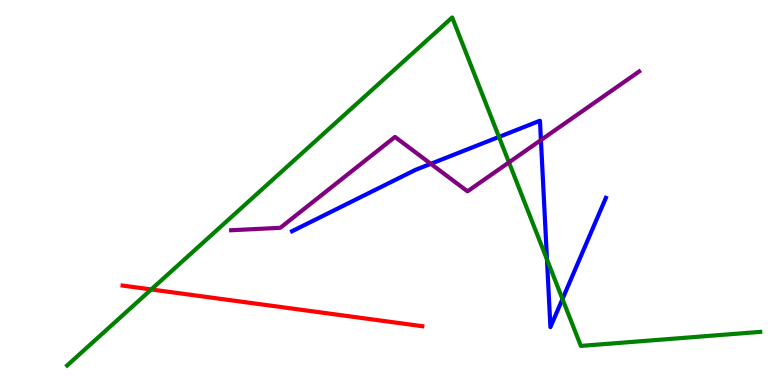[{'lines': ['blue', 'red'], 'intersections': []}, {'lines': ['green', 'red'], 'intersections': [{'x': 1.95, 'y': 2.48}]}, {'lines': ['purple', 'red'], 'intersections': []}, {'lines': ['blue', 'green'], 'intersections': [{'x': 6.44, 'y': 6.44}, {'x': 7.06, 'y': 3.26}, {'x': 7.26, 'y': 2.23}]}, {'lines': ['blue', 'purple'], 'intersections': [{'x': 5.56, 'y': 5.75}, {'x': 6.98, 'y': 6.36}]}, {'lines': ['green', 'purple'], 'intersections': [{'x': 6.57, 'y': 5.78}]}]